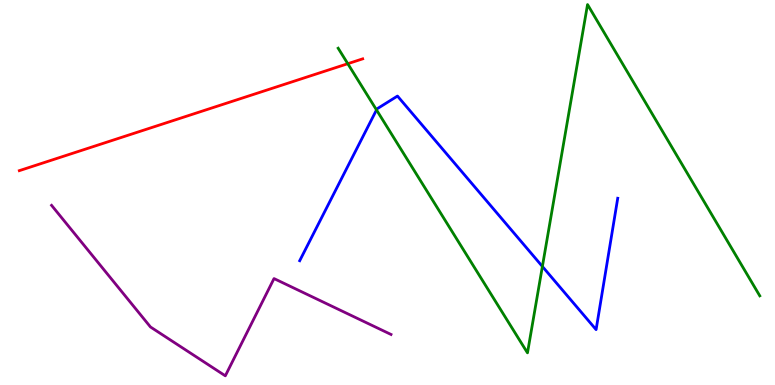[{'lines': ['blue', 'red'], 'intersections': []}, {'lines': ['green', 'red'], 'intersections': [{'x': 4.49, 'y': 8.35}]}, {'lines': ['purple', 'red'], 'intersections': []}, {'lines': ['blue', 'green'], 'intersections': [{'x': 4.86, 'y': 7.15}, {'x': 7.0, 'y': 3.08}]}, {'lines': ['blue', 'purple'], 'intersections': []}, {'lines': ['green', 'purple'], 'intersections': []}]